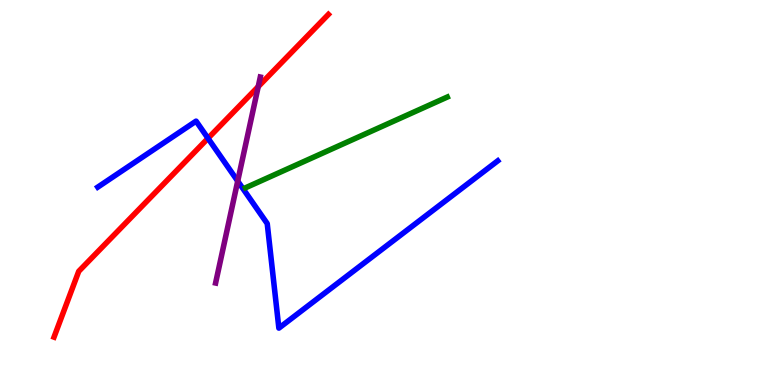[{'lines': ['blue', 'red'], 'intersections': [{'x': 2.68, 'y': 6.41}]}, {'lines': ['green', 'red'], 'intersections': []}, {'lines': ['purple', 'red'], 'intersections': [{'x': 3.33, 'y': 7.75}]}, {'lines': ['blue', 'green'], 'intersections': []}, {'lines': ['blue', 'purple'], 'intersections': [{'x': 3.07, 'y': 5.3}]}, {'lines': ['green', 'purple'], 'intersections': []}]